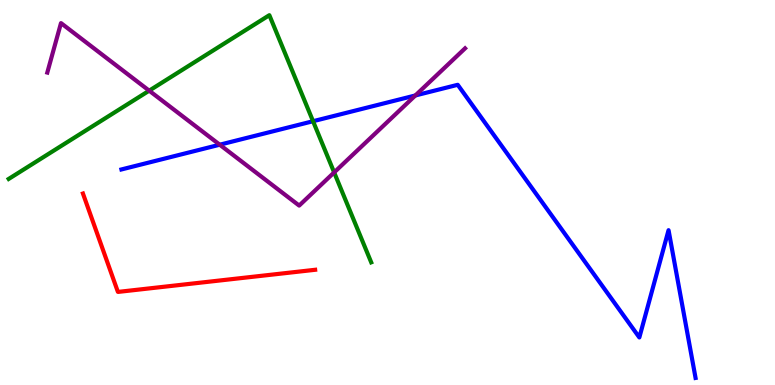[{'lines': ['blue', 'red'], 'intersections': []}, {'lines': ['green', 'red'], 'intersections': []}, {'lines': ['purple', 'red'], 'intersections': []}, {'lines': ['blue', 'green'], 'intersections': [{'x': 4.04, 'y': 6.85}]}, {'lines': ['blue', 'purple'], 'intersections': [{'x': 2.84, 'y': 6.24}, {'x': 5.36, 'y': 7.52}]}, {'lines': ['green', 'purple'], 'intersections': [{'x': 1.92, 'y': 7.64}, {'x': 4.31, 'y': 5.52}]}]